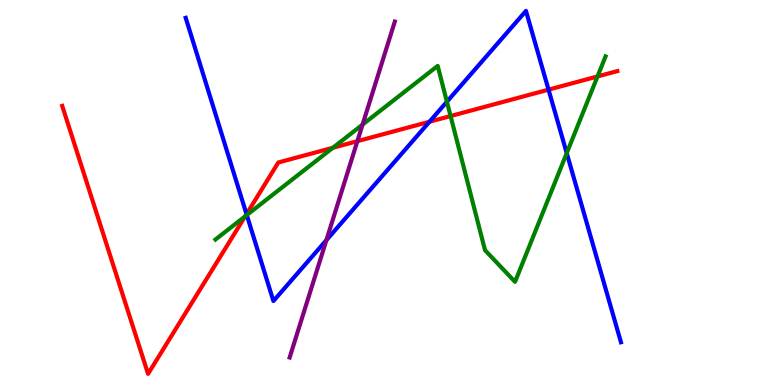[{'lines': ['blue', 'red'], 'intersections': [{'x': 3.18, 'y': 4.44}, {'x': 5.54, 'y': 6.84}, {'x': 7.08, 'y': 7.67}]}, {'lines': ['green', 'red'], 'intersections': [{'x': 3.16, 'y': 4.38}, {'x': 4.3, 'y': 6.16}, {'x': 5.81, 'y': 6.99}, {'x': 7.71, 'y': 8.01}]}, {'lines': ['purple', 'red'], 'intersections': [{'x': 4.61, 'y': 6.33}]}, {'lines': ['blue', 'green'], 'intersections': [{'x': 3.18, 'y': 4.41}, {'x': 5.77, 'y': 7.36}, {'x': 7.31, 'y': 6.02}]}, {'lines': ['blue', 'purple'], 'intersections': [{'x': 4.21, 'y': 3.76}]}, {'lines': ['green', 'purple'], 'intersections': [{'x': 4.68, 'y': 6.76}]}]